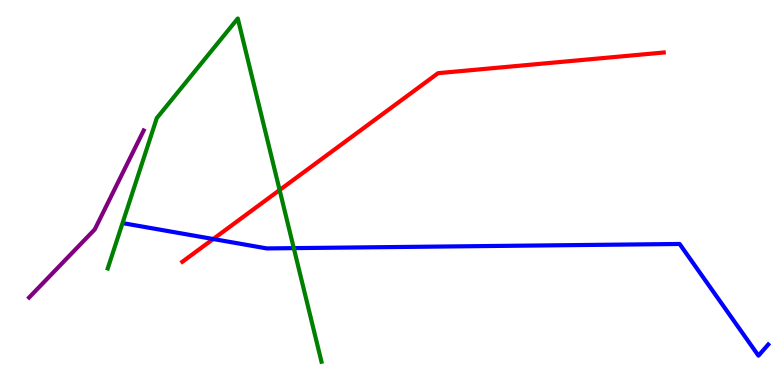[{'lines': ['blue', 'red'], 'intersections': [{'x': 2.75, 'y': 3.79}]}, {'lines': ['green', 'red'], 'intersections': [{'x': 3.61, 'y': 5.06}]}, {'lines': ['purple', 'red'], 'intersections': []}, {'lines': ['blue', 'green'], 'intersections': [{'x': 3.79, 'y': 3.56}]}, {'lines': ['blue', 'purple'], 'intersections': []}, {'lines': ['green', 'purple'], 'intersections': []}]